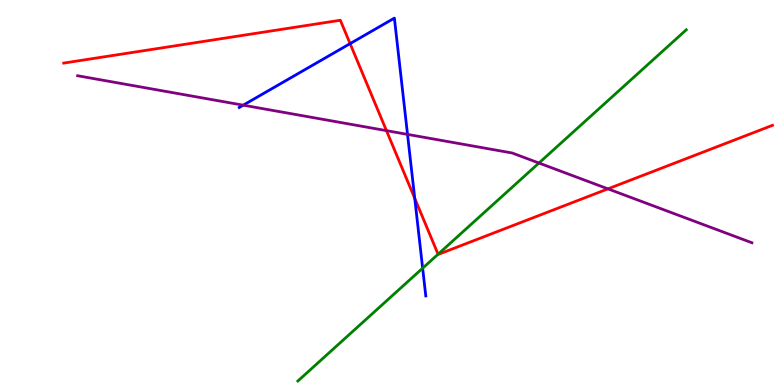[{'lines': ['blue', 'red'], 'intersections': [{'x': 4.52, 'y': 8.87}, {'x': 5.35, 'y': 4.85}]}, {'lines': ['green', 'red'], 'intersections': [{'x': 5.65, 'y': 3.4}]}, {'lines': ['purple', 'red'], 'intersections': [{'x': 4.99, 'y': 6.61}, {'x': 7.84, 'y': 5.09}]}, {'lines': ['blue', 'green'], 'intersections': [{'x': 5.45, 'y': 3.03}]}, {'lines': ['blue', 'purple'], 'intersections': [{'x': 3.14, 'y': 7.27}, {'x': 5.26, 'y': 6.51}]}, {'lines': ['green', 'purple'], 'intersections': [{'x': 6.95, 'y': 5.77}]}]